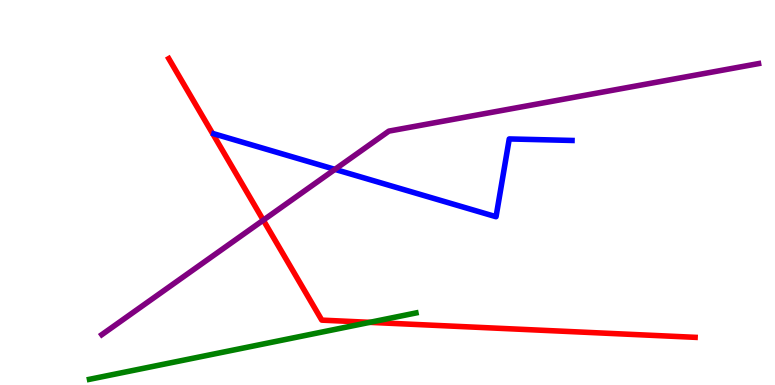[{'lines': ['blue', 'red'], 'intersections': []}, {'lines': ['green', 'red'], 'intersections': [{'x': 4.77, 'y': 1.63}]}, {'lines': ['purple', 'red'], 'intersections': [{'x': 3.4, 'y': 4.28}]}, {'lines': ['blue', 'green'], 'intersections': []}, {'lines': ['blue', 'purple'], 'intersections': [{'x': 4.32, 'y': 5.6}]}, {'lines': ['green', 'purple'], 'intersections': []}]